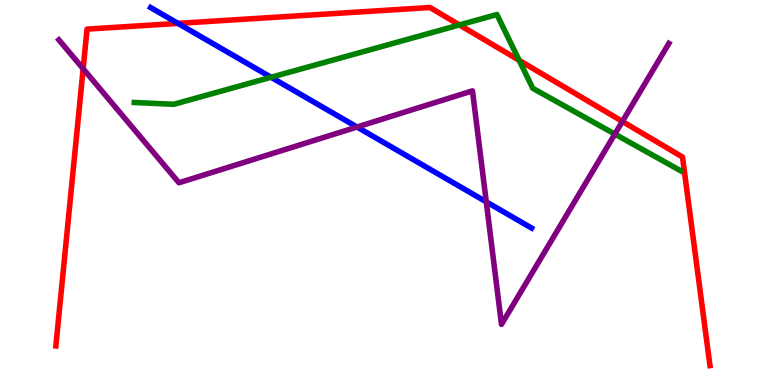[{'lines': ['blue', 'red'], 'intersections': [{'x': 2.3, 'y': 9.39}]}, {'lines': ['green', 'red'], 'intersections': [{'x': 5.93, 'y': 9.35}, {'x': 6.7, 'y': 8.43}]}, {'lines': ['purple', 'red'], 'intersections': [{'x': 1.07, 'y': 8.21}, {'x': 8.03, 'y': 6.85}]}, {'lines': ['blue', 'green'], 'intersections': [{'x': 3.5, 'y': 7.99}]}, {'lines': ['blue', 'purple'], 'intersections': [{'x': 4.61, 'y': 6.7}, {'x': 6.27, 'y': 4.76}]}, {'lines': ['green', 'purple'], 'intersections': [{'x': 7.93, 'y': 6.52}]}]